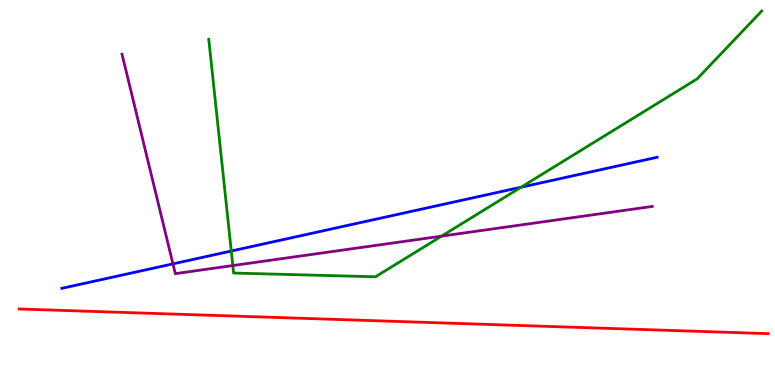[{'lines': ['blue', 'red'], 'intersections': []}, {'lines': ['green', 'red'], 'intersections': []}, {'lines': ['purple', 'red'], 'intersections': []}, {'lines': ['blue', 'green'], 'intersections': [{'x': 2.98, 'y': 3.48}, {'x': 6.72, 'y': 5.14}]}, {'lines': ['blue', 'purple'], 'intersections': [{'x': 2.23, 'y': 3.15}]}, {'lines': ['green', 'purple'], 'intersections': [{'x': 3.0, 'y': 3.1}, {'x': 5.7, 'y': 3.87}]}]